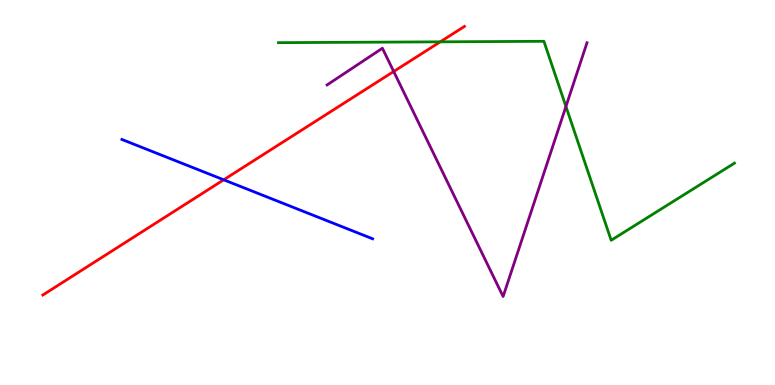[{'lines': ['blue', 'red'], 'intersections': [{'x': 2.89, 'y': 5.33}]}, {'lines': ['green', 'red'], 'intersections': [{'x': 5.68, 'y': 8.91}]}, {'lines': ['purple', 'red'], 'intersections': [{'x': 5.08, 'y': 8.14}]}, {'lines': ['blue', 'green'], 'intersections': []}, {'lines': ['blue', 'purple'], 'intersections': []}, {'lines': ['green', 'purple'], 'intersections': [{'x': 7.3, 'y': 7.23}]}]